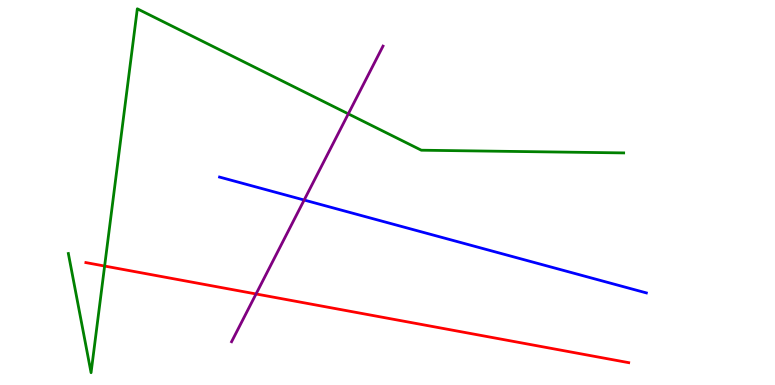[{'lines': ['blue', 'red'], 'intersections': []}, {'lines': ['green', 'red'], 'intersections': [{'x': 1.35, 'y': 3.09}]}, {'lines': ['purple', 'red'], 'intersections': [{'x': 3.3, 'y': 2.36}]}, {'lines': ['blue', 'green'], 'intersections': []}, {'lines': ['blue', 'purple'], 'intersections': [{'x': 3.92, 'y': 4.8}]}, {'lines': ['green', 'purple'], 'intersections': [{'x': 4.49, 'y': 7.04}]}]